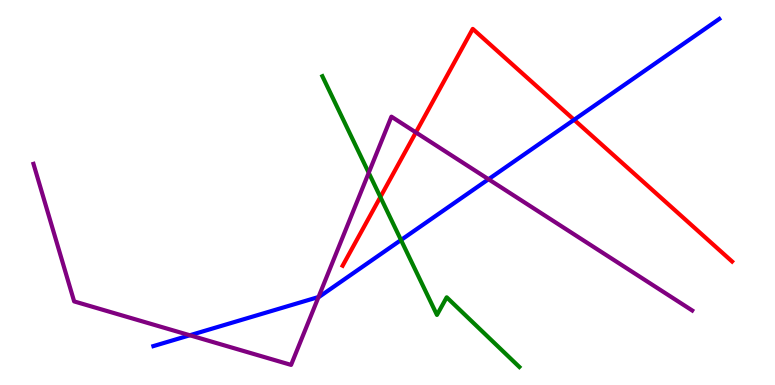[{'lines': ['blue', 'red'], 'intersections': [{'x': 7.41, 'y': 6.89}]}, {'lines': ['green', 'red'], 'intersections': [{'x': 4.91, 'y': 4.88}]}, {'lines': ['purple', 'red'], 'intersections': [{'x': 5.37, 'y': 6.56}]}, {'lines': ['blue', 'green'], 'intersections': [{'x': 5.17, 'y': 3.77}]}, {'lines': ['blue', 'purple'], 'intersections': [{'x': 2.45, 'y': 1.29}, {'x': 4.11, 'y': 2.29}, {'x': 6.3, 'y': 5.34}]}, {'lines': ['green', 'purple'], 'intersections': [{'x': 4.76, 'y': 5.51}]}]